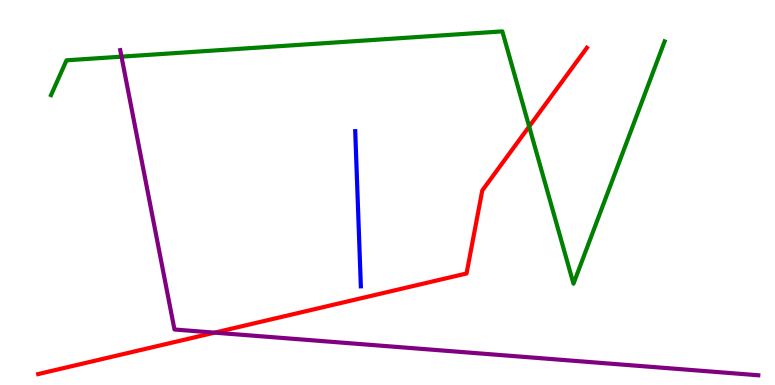[{'lines': ['blue', 'red'], 'intersections': []}, {'lines': ['green', 'red'], 'intersections': [{'x': 6.83, 'y': 6.71}]}, {'lines': ['purple', 'red'], 'intersections': [{'x': 2.77, 'y': 1.36}]}, {'lines': ['blue', 'green'], 'intersections': []}, {'lines': ['blue', 'purple'], 'intersections': []}, {'lines': ['green', 'purple'], 'intersections': [{'x': 1.57, 'y': 8.53}]}]